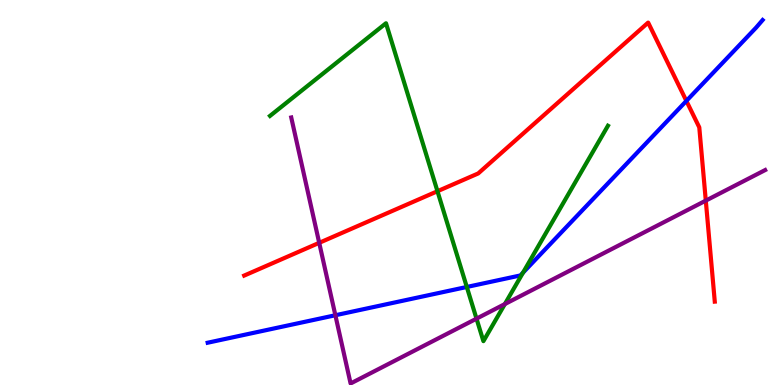[{'lines': ['blue', 'red'], 'intersections': [{'x': 8.86, 'y': 7.38}]}, {'lines': ['green', 'red'], 'intersections': [{'x': 5.64, 'y': 5.03}]}, {'lines': ['purple', 'red'], 'intersections': [{'x': 4.12, 'y': 3.69}, {'x': 9.11, 'y': 4.79}]}, {'lines': ['blue', 'green'], 'intersections': [{'x': 6.02, 'y': 2.55}, {'x': 6.75, 'y': 2.92}]}, {'lines': ['blue', 'purple'], 'intersections': [{'x': 4.33, 'y': 1.81}]}, {'lines': ['green', 'purple'], 'intersections': [{'x': 6.15, 'y': 1.72}, {'x': 6.51, 'y': 2.1}]}]